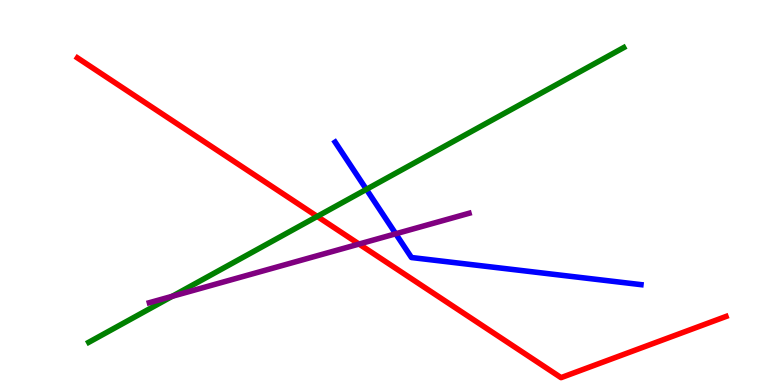[{'lines': ['blue', 'red'], 'intersections': []}, {'lines': ['green', 'red'], 'intersections': [{'x': 4.09, 'y': 4.38}]}, {'lines': ['purple', 'red'], 'intersections': [{'x': 4.63, 'y': 3.66}]}, {'lines': ['blue', 'green'], 'intersections': [{'x': 4.73, 'y': 5.08}]}, {'lines': ['blue', 'purple'], 'intersections': [{'x': 5.11, 'y': 3.93}]}, {'lines': ['green', 'purple'], 'intersections': [{'x': 2.22, 'y': 2.3}]}]